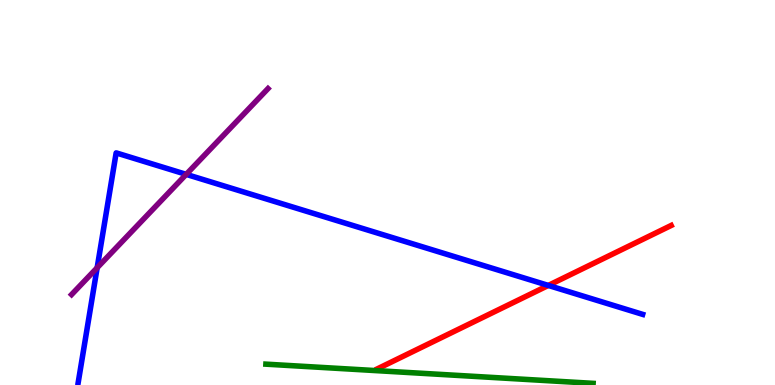[{'lines': ['blue', 'red'], 'intersections': [{'x': 7.08, 'y': 2.59}]}, {'lines': ['green', 'red'], 'intersections': []}, {'lines': ['purple', 'red'], 'intersections': []}, {'lines': ['blue', 'green'], 'intersections': []}, {'lines': ['blue', 'purple'], 'intersections': [{'x': 1.25, 'y': 3.05}, {'x': 2.4, 'y': 5.47}]}, {'lines': ['green', 'purple'], 'intersections': []}]